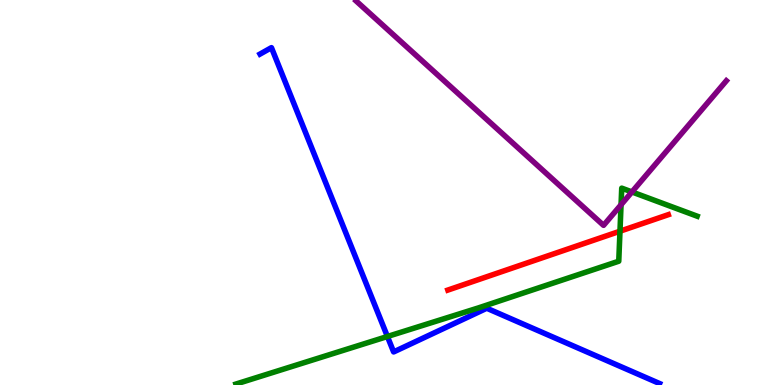[{'lines': ['blue', 'red'], 'intersections': []}, {'lines': ['green', 'red'], 'intersections': [{'x': 8.0, 'y': 3.99}]}, {'lines': ['purple', 'red'], 'intersections': []}, {'lines': ['blue', 'green'], 'intersections': [{'x': 5.0, 'y': 1.26}]}, {'lines': ['blue', 'purple'], 'intersections': []}, {'lines': ['green', 'purple'], 'intersections': [{'x': 8.01, 'y': 4.68}, {'x': 8.15, 'y': 5.01}]}]